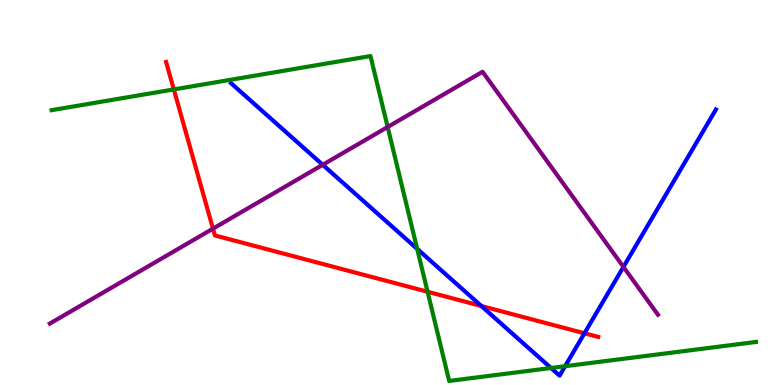[{'lines': ['blue', 'red'], 'intersections': [{'x': 6.21, 'y': 2.05}, {'x': 7.54, 'y': 1.34}]}, {'lines': ['green', 'red'], 'intersections': [{'x': 2.24, 'y': 7.68}, {'x': 5.52, 'y': 2.42}]}, {'lines': ['purple', 'red'], 'intersections': [{'x': 2.75, 'y': 4.06}]}, {'lines': ['blue', 'green'], 'intersections': [{'x': 5.38, 'y': 3.54}, {'x': 7.11, 'y': 0.442}, {'x': 7.29, 'y': 0.488}]}, {'lines': ['blue', 'purple'], 'intersections': [{'x': 4.16, 'y': 5.72}, {'x': 8.04, 'y': 3.07}]}, {'lines': ['green', 'purple'], 'intersections': [{'x': 5.0, 'y': 6.7}]}]